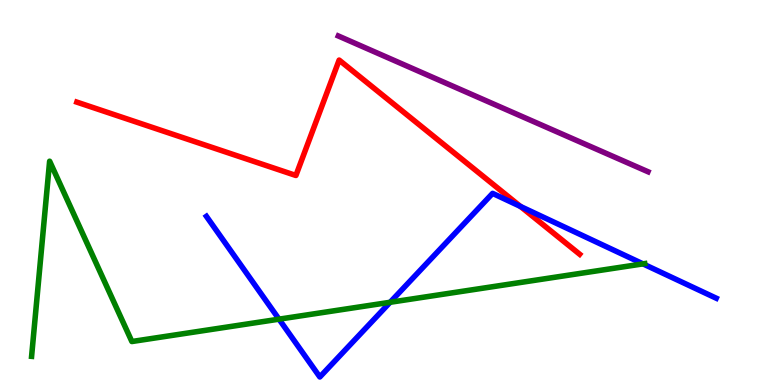[{'lines': ['blue', 'red'], 'intersections': [{'x': 6.72, 'y': 4.64}]}, {'lines': ['green', 'red'], 'intersections': []}, {'lines': ['purple', 'red'], 'intersections': []}, {'lines': ['blue', 'green'], 'intersections': [{'x': 3.6, 'y': 1.71}, {'x': 5.03, 'y': 2.15}, {'x': 8.3, 'y': 3.15}]}, {'lines': ['blue', 'purple'], 'intersections': []}, {'lines': ['green', 'purple'], 'intersections': []}]